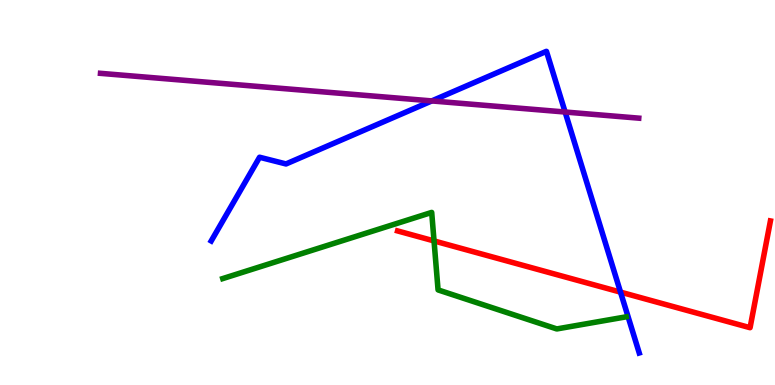[{'lines': ['blue', 'red'], 'intersections': [{'x': 8.01, 'y': 2.41}]}, {'lines': ['green', 'red'], 'intersections': [{'x': 5.6, 'y': 3.74}]}, {'lines': ['purple', 'red'], 'intersections': []}, {'lines': ['blue', 'green'], 'intersections': []}, {'lines': ['blue', 'purple'], 'intersections': [{'x': 5.57, 'y': 7.38}, {'x': 7.29, 'y': 7.09}]}, {'lines': ['green', 'purple'], 'intersections': []}]